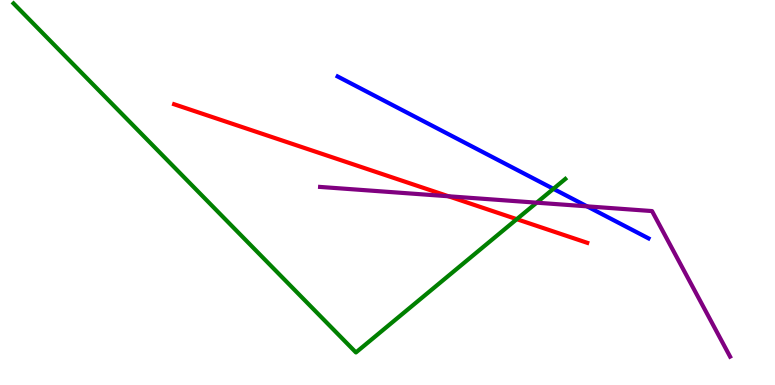[{'lines': ['blue', 'red'], 'intersections': []}, {'lines': ['green', 'red'], 'intersections': [{'x': 6.67, 'y': 4.31}]}, {'lines': ['purple', 'red'], 'intersections': [{'x': 5.79, 'y': 4.9}]}, {'lines': ['blue', 'green'], 'intersections': [{'x': 7.14, 'y': 5.1}]}, {'lines': ['blue', 'purple'], 'intersections': [{'x': 7.57, 'y': 4.64}]}, {'lines': ['green', 'purple'], 'intersections': [{'x': 6.92, 'y': 4.74}]}]